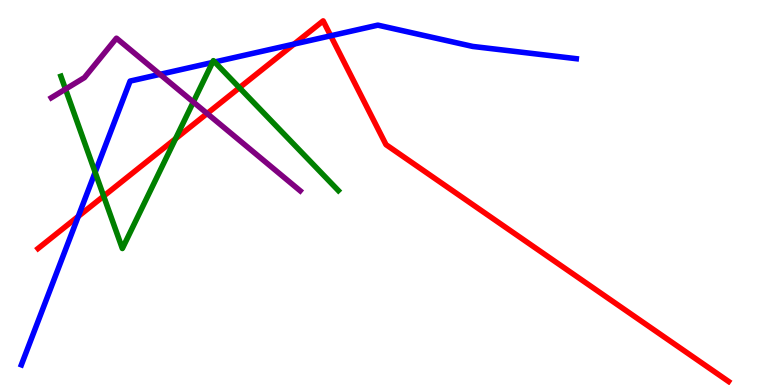[{'lines': ['blue', 'red'], 'intersections': [{'x': 1.01, 'y': 4.38}, {'x': 3.8, 'y': 8.86}, {'x': 4.27, 'y': 9.07}]}, {'lines': ['green', 'red'], 'intersections': [{'x': 1.34, 'y': 4.91}, {'x': 2.27, 'y': 6.4}, {'x': 3.09, 'y': 7.72}]}, {'lines': ['purple', 'red'], 'intersections': [{'x': 2.67, 'y': 7.05}]}, {'lines': ['blue', 'green'], 'intersections': [{'x': 1.23, 'y': 5.52}, {'x': 2.74, 'y': 8.38}, {'x': 2.77, 'y': 8.39}]}, {'lines': ['blue', 'purple'], 'intersections': [{'x': 2.06, 'y': 8.07}]}, {'lines': ['green', 'purple'], 'intersections': [{'x': 0.845, 'y': 7.68}, {'x': 2.49, 'y': 7.35}]}]